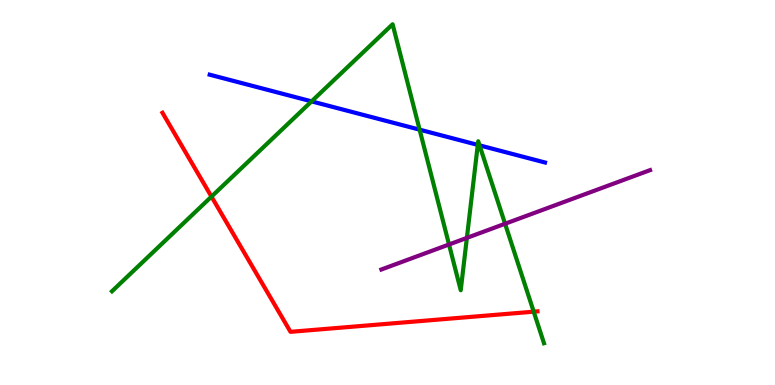[{'lines': ['blue', 'red'], 'intersections': []}, {'lines': ['green', 'red'], 'intersections': [{'x': 2.73, 'y': 4.89}, {'x': 6.89, 'y': 1.9}]}, {'lines': ['purple', 'red'], 'intersections': []}, {'lines': ['blue', 'green'], 'intersections': [{'x': 4.02, 'y': 7.37}, {'x': 5.41, 'y': 6.63}, {'x': 6.16, 'y': 6.24}, {'x': 6.19, 'y': 6.22}]}, {'lines': ['blue', 'purple'], 'intersections': []}, {'lines': ['green', 'purple'], 'intersections': [{'x': 5.79, 'y': 3.65}, {'x': 6.02, 'y': 3.82}, {'x': 6.52, 'y': 4.19}]}]